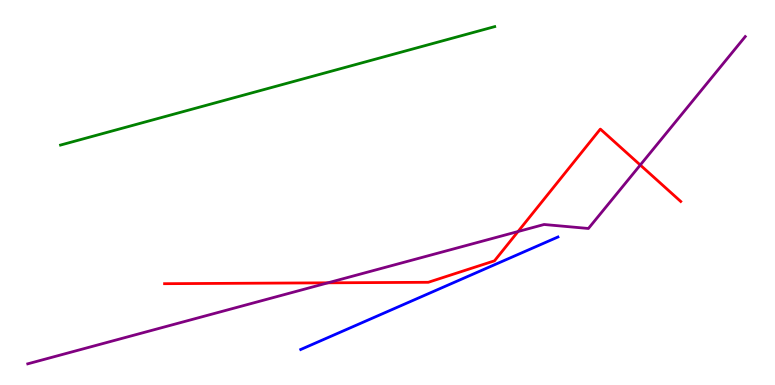[{'lines': ['blue', 'red'], 'intersections': []}, {'lines': ['green', 'red'], 'intersections': []}, {'lines': ['purple', 'red'], 'intersections': [{'x': 4.23, 'y': 2.65}, {'x': 6.68, 'y': 3.99}, {'x': 8.26, 'y': 5.71}]}, {'lines': ['blue', 'green'], 'intersections': []}, {'lines': ['blue', 'purple'], 'intersections': []}, {'lines': ['green', 'purple'], 'intersections': []}]